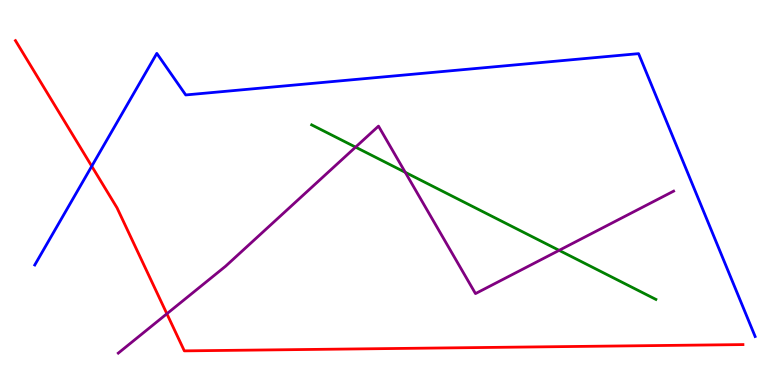[{'lines': ['blue', 'red'], 'intersections': [{'x': 1.18, 'y': 5.68}]}, {'lines': ['green', 'red'], 'intersections': []}, {'lines': ['purple', 'red'], 'intersections': [{'x': 2.15, 'y': 1.85}]}, {'lines': ['blue', 'green'], 'intersections': []}, {'lines': ['blue', 'purple'], 'intersections': []}, {'lines': ['green', 'purple'], 'intersections': [{'x': 4.59, 'y': 6.18}, {'x': 5.23, 'y': 5.52}, {'x': 7.21, 'y': 3.5}]}]